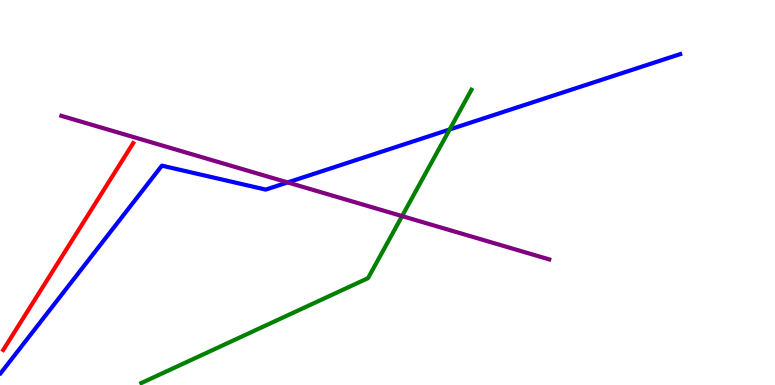[{'lines': ['blue', 'red'], 'intersections': []}, {'lines': ['green', 'red'], 'intersections': []}, {'lines': ['purple', 'red'], 'intersections': []}, {'lines': ['blue', 'green'], 'intersections': [{'x': 5.8, 'y': 6.64}]}, {'lines': ['blue', 'purple'], 'intersections': [{'x': 3.71, 'y': 5.26}]}, {'lines': ['green', 'purple'], 'intersections': [{'x': 5.19, 'y': 4.39}]}]